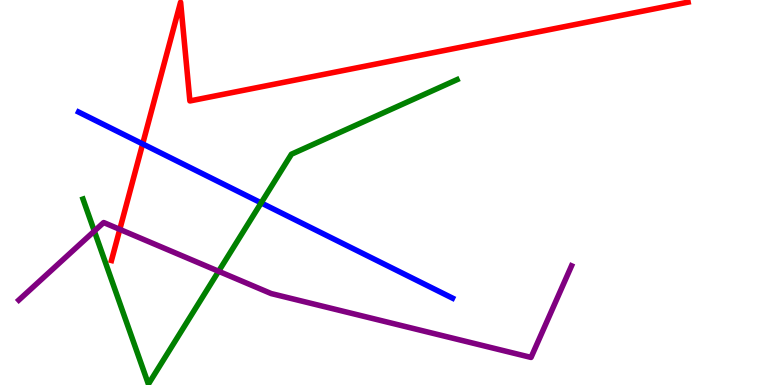[{'lines': ['blue', 'red'], 'intersections': [{'x': 1.84, 'y': 6.26}]}, {'lines': ['green', 'red'], 'intersections': []}, {'lines': ['purple', 'red'], 'intersections': [{'x': 1.55, 'y': 4.04}]}, {'lines': ['blue', 'green'], 'intersections': [{'x': 3.37, 'y': 4.73}]}, {'lines': ['blue', 'purple'], 'intersections': []}, {'lines': ['green', 'purple'], 'intersections': [{'x': 1.22, 'y': 4.0}, {'x': 2.82, 'y': 2.95}]}]